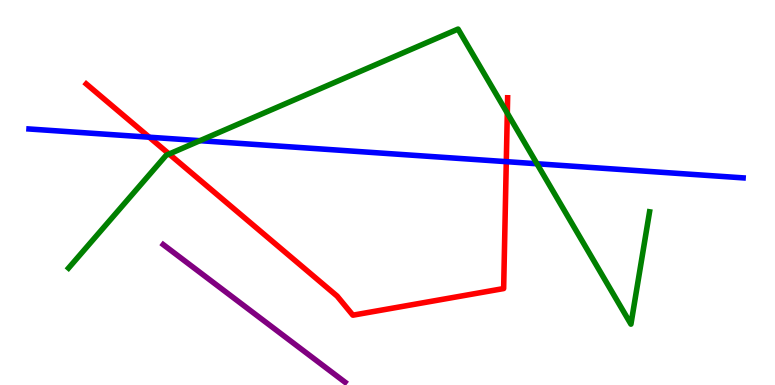[{'lines': ['blue', 'red'], 'intersections': [{'x': 1.93, 'y': 6.44}, {'x': 6.53, 'y': 5.8}]}, {'lines': ['green', 'red'], 'intersections': [{'x': 2.18, 'y': 6.0}, {'x': 6.55, 'y': 7.06}]}, {'lines': ['purple', 'red'], 'intersections': []}, {'lines': ['blue', 'green'], 'intersections': [{'x': 2.58, 'y': 6.35}, {'x': 6.93, 'y': 5.75}]}, {'lines': ['blue', 'purple'], 'intersections': []}, {'lines': ['green', 'purple'], 'intersections': []}]